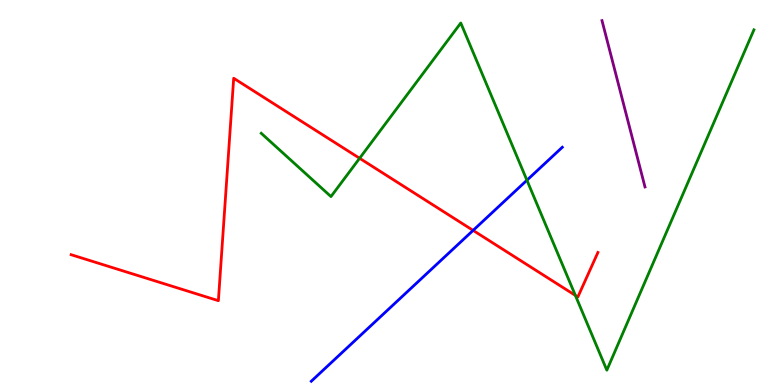[{'lines': ['blue', 'red'], 'intersections': [{'x': 6.1, 'y': 4.02}]}, {'lines': ['green', 'red'], 'intersections': [{'x': 4.64, 'y': 5.89}, {'x': 7.42, 'y': 2.33}]}, {'lines': ['purple', 'red'], 'intersections': []}, {'lines': ['blue', 'green'], 'intersections': [{'x': 6.8, 'y': 5.32}]}, {'lines': ['blue', 'purple'], 'intersections': []}, {'lines': ['green', 'purple'], 'intersections': []}]